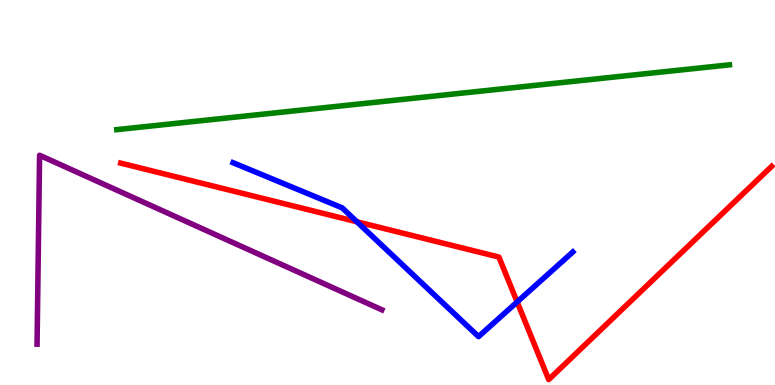[{'lines': ['blue', 'red'], 'intersections': [{'x': 4.61, 'y': 4.24}, {'x': 6.67, 'y': 2.16}]}, {'lines': ['green', 'red'], 'intersections': []}, {'lines': ['purple', 'red'], 'intersections': []}, {'lines': ['blue', 'green'], 'intersections': []}, {'lines': ['blue', 'purple'], 'intersections': []}, {'lines': ['green', 'purple'], 'intersections': []}]